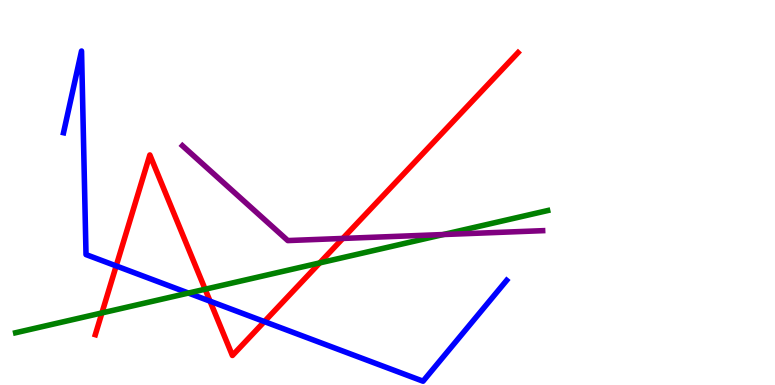[{'lines': ['blue', 'red'], 'intersections': [{'x': 1.5, 'y': 3.09}, {'x': 2.71, 'y': 2.18}, {'x': 3.41, 'y': 1.65}]}, {'lines': ['green', 'red'], 'intersections': [{'x': 1.32, 'y': 1.87}, {'x': 2.65, 'y': 2.49}, {'x': 4.13, 'y': 3.17}]}, {'lines': ['purple', 'red'], 'intersections': [{'x': 4.42, 'y': 3.81}]}, {'lines': ['blue', 'green'], 'intersections': [{'x': 2.43, 'y': 2.39}]}, {'lines': ['blue', 'purple'], 'intersections': []}, {'lines': ['green', 'purple'], 'intersections': [{'x': 5.72, 'y': 3.91}]}]